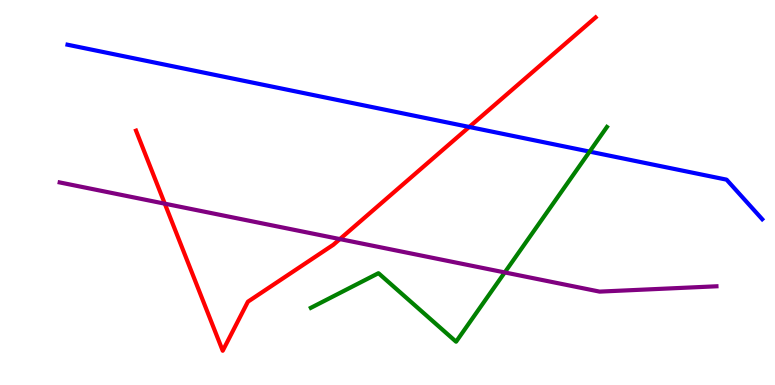[{'lines': ['blue', 'red'], 'intersections': [{'x': 6.05, 'y': 6.7}]}, {'lines': ['green', 'red'], 'intersections': []}, {'lines': ['purple', 'red'], 'intersections': [{'x': 2.13, 'y': 4.71}, {'x': 4.39, 'y': 3.79}]}, {'lines': ['blue', 'green'], 'intersections': [{'x': 7.61, 'y': 6.06}]}, {'lines': ['blue', 'purple'], 'intersections': []}, {'lines': ['green', 'purple'], 'intersections': [{'x': 6.51, 'y': 2.92}]}]